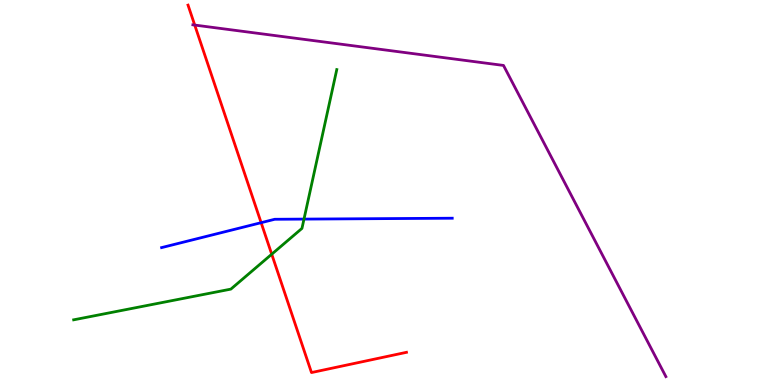[{'lines': ['blue', 'red'], 'intersections': [{'x': 3.37, 'y': 4.22}]}, {'lines': ['green', 'red'], 'intersections': [{'x': 3.51, 'y': 3.4}]}, {'lines': ['purple', 'red'], 'intersections': [{'x': 2.51, 'y': 9.35}]}, {'lines': ['blue', 'green'], 'intersections': [{'x': 3.92, 'y': 4.31}]}, {'lines': ['blue', 'purple'], 'intersections': []}, {'lines': ['green', 'purple'], 'intersections': []}]